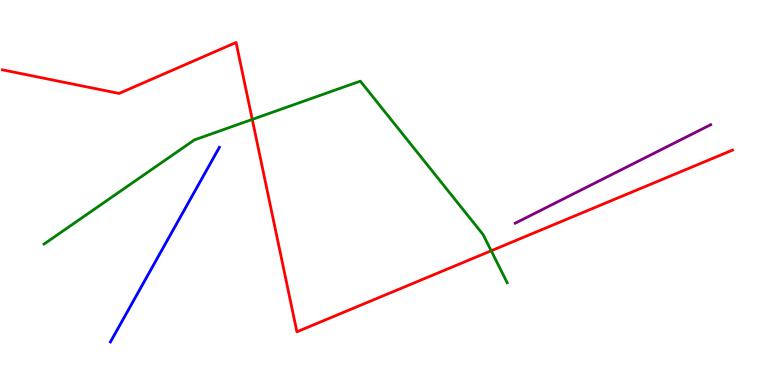[{'lines': ['blue', 'red'], 'intersections': []}, {'lines': ['green', 'red'], 'intersections': [{'x': 3.25, 'y': 6.9}, {'x': 6.34, 'y': 3.49}]}, {'lines': ['purple', 'red'], 'intersections': []}, {'lines': ['blue', 'green'], 'intersections': []}, {'lines': ['blue', 'purple'], 'intersections': []}, {'lines': ['green', 'purple'], 'intersections': []}]